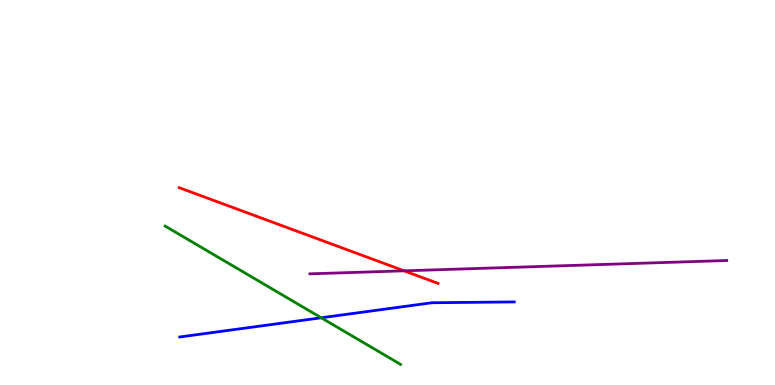[{'lines': ['blue', 'red'], 'intersections': []}, {'lines': ['green', 'red'], 'intersections': []}, {'lines': ['purple', 'red'], 'intersections': [{'x': 5.21, 'y': 2.97}]}, {'lines': ['blue', 'green'], 'intersections': [{'x': 4.14, 'y': 1.75}]}, {'lines': ['blue', 'purple'], 'intersections': []}, {'lines': ['green', 'purple'], 'intersections': []}]